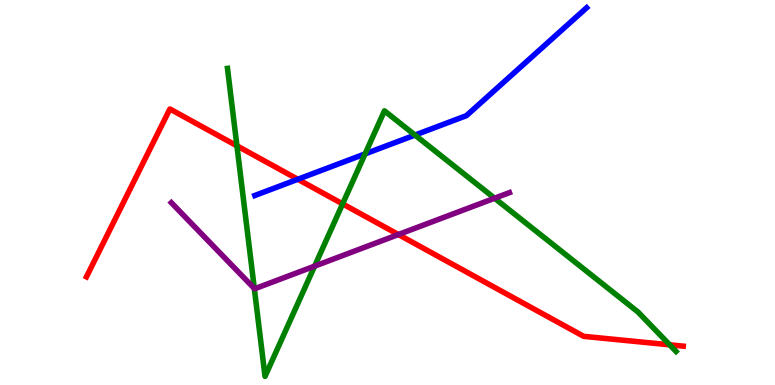[{'lines': ['blue', 'red'], 'intersections': [{'x': 3.84, 'y': 5.34}]}, {'lines': ['green', 'red'], 'intersections': [{'x': 3.06, 'y': 6.21}, {'x': 4.42, 'y': 4.7}, {'x': 8.64, 'y': 1.04}]}, {'lines': ['purple', 'red'], 'intersections': [{'x': 5.14, 'y': 3.91}]}, {'lines': ['blue', 'green'], 'intersections': [{'x': 4.71, 'y': 6.0}, {'x': 5.35, 'y': 6.49}]}, {'lines': ['blue', 'purple'], 'intersections': []}, {'lines': ['green', 'purple'], 'intersections': [{'x': 3.28, 'y': 2.51}, {'x': 4.06, 'y': 3.09}, {'x': 6.38, 'y': 4.85}]}]